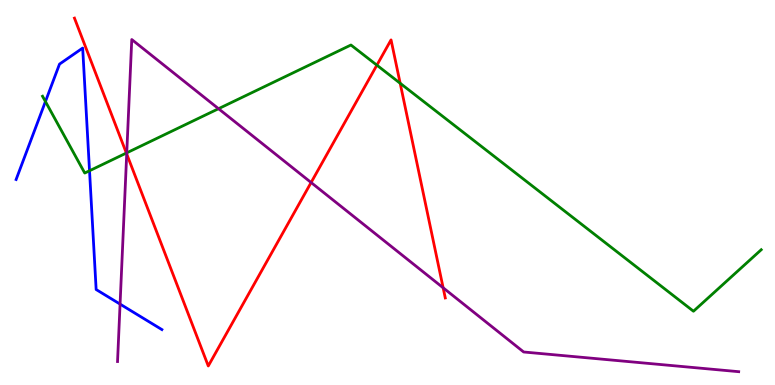[{'lines': ['blue', 'red'], 'intersections': []}, {'lines': ['green', 'red'], 'intersections': [{'x': 1.63, 'y': 6.03}, {'x': 4.86, 'y': 8.31}, {'x': 5.16, 'y': 7.84}]}, {'lines': ['purple', 'red'], 'intersections': [{'x': 1.63, 'y': 6.0}, {'x': 4.01, 'y': 5.26}, {'x': 5.72, 'y': 2.52}]}, {'lines': ['blue', 'green'], 'intersections': [{'x': 0.586, 'y': 7.36}, {'x': 1.16, 'y': 5.56}]}, {'lines': ['blue', 'purple'], 'intersections': [{'x': 1.55, 'y': 2.1}]}, {'lines': ['green', 'purple'], 'intersections': [{'x': 1.64, 'y': 6.03}, {'x': 2.82, 'y': 7.18}]}]